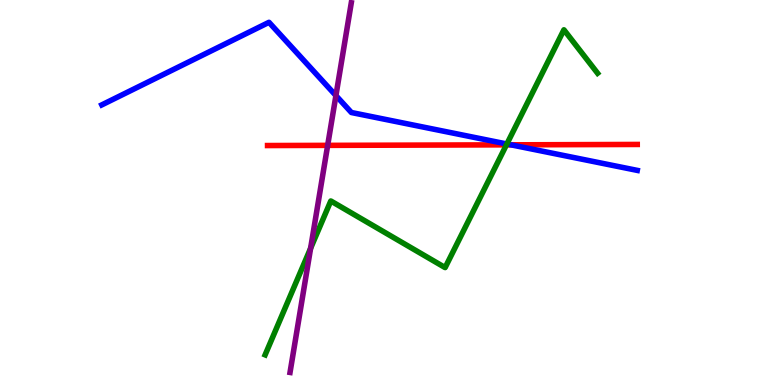[{'lines': ['blue', 'red'], 'intersections': [{'x': 6.59, 'y': 6.24}]}, {'lines': ['green', 'red'], 'intersections': [{'x': 6.53, 'y': 6.24}]}, {'lines': ['purple', 'red'], 'intersections': [{'x': 4.23, 'y': 6.22}]}, {'lines': ['blue', 'green'], 'intersections': [{'x': 6.54, 'y': 6.26}]}, {'lines': ['blue', 'purple'], 'intersections': [{'x': 4.33, 'y': 7.52}]}, {'lines': ['green', 'purple'], 'intersections': [{'x': 4.01, 'y': 3.55}]}]